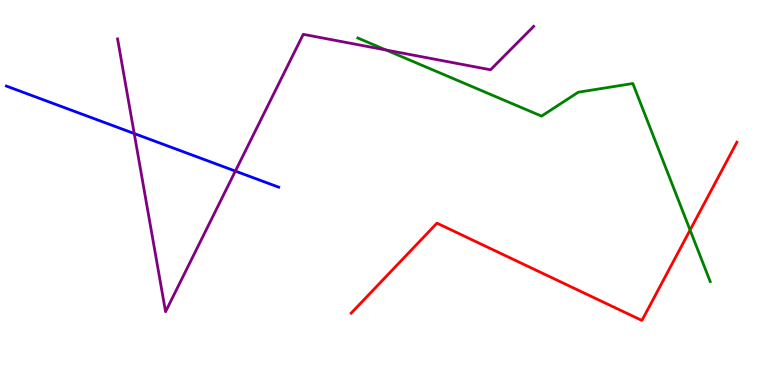[{'lines': ['blue', 'red'], 'intersections': []}, {'lines': ['green', 'red'], 'intersections': [{'x': 8.9, 'y': 4.02}]}, {'lines': ['purple', 'red'], 'intersections': []}, {'lines': ['blue', 'green'], 'intersections': []}, {'lines': ['blue', 'purple'], 'intersections': [{'x': 1.73, 'y': 6.53}, {'x': 3.04, 'y': 5.56}]}, {'lines': ['green', 'purple'], 'intersections': [{'x': 4.98, 'y': 8.7}]}]